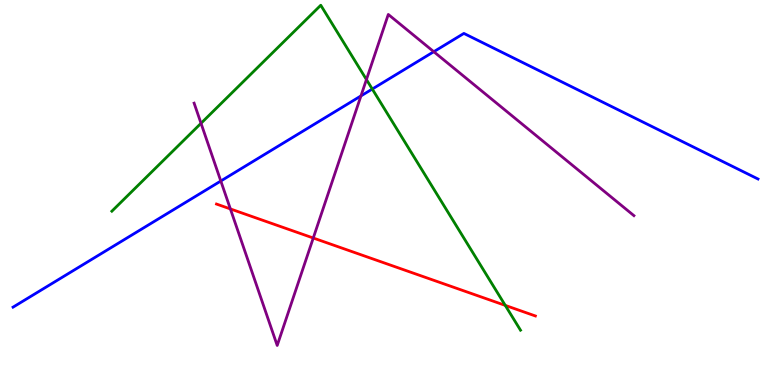[{'lines': ['blue', 'red'], 'intersections': []}, {'lines': ['green', 'red'], 'intersections': [{'x': 6.52, 'y': 2.07}]}, {'lines': ['purple', 'red'], 'intersections': [{'x': 2.97, 'y': 4.57}, {'x': 4.04, 'y': 3.82}]}, {'lines': ['blue', 'green'], 'intersections': [{'x': 4.8, 'y': 7.69}]}, {'lines': ['blue', 'purple'], 'intersections': [{'x': 2.85, 'y': 5.3}, {'x': 4.66, 'y': 7.51}, {'x': 5.6, 'y': 8.66}]}, {'lines': ['green', 'purple'], 'intersections': [{'x': 2.59, 'y': 6.8}, {'x': 4.73, 'y': 7.93}]}]